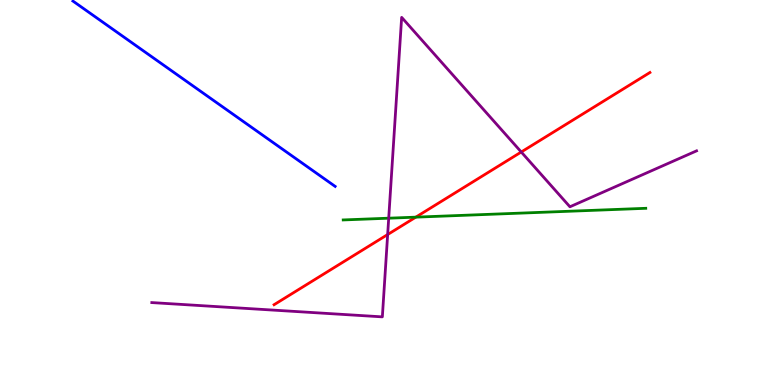[{'lines': ['blue', 'red'], 'intersections': []}, {'lines': ['green', 'red'], 'intersections': [{'x': 5.37, 'y': 4.36}]}, {'lines': ['purple', 'red'], 'intersections': [{'x': 5.0, 'y': 3.91}, {'x': 6.73, 'y': 6.05}]}, {'lines': ['blue', 'green'], 'intersections': []}, {'lines': ['blue', 'purple'], 'intersections': []}, {'lines': ['green', 'purple'], 'intersections': [{'x': 5.02, 'y': 4.33}]}]